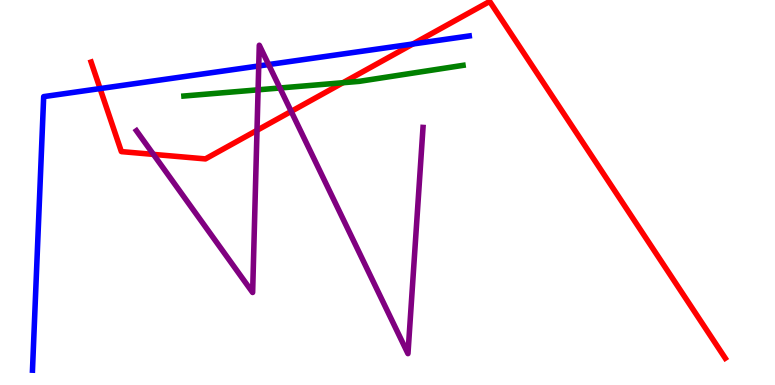[{'lines': ['blue', 'red'], 'intersections': [{'x': 1.29, 'y': 7.7}, {'x': 5.33, 'y': 8.86}]}, {'lines': ['green', 'red'], 'intersections': [{'x': 4.43, 'y': 7.85}]}, {'lines': ['purple', 'red'], 'intersections': [{'x': 1.98, 'y': 5.99}, {'x': 3.32, 'y': 6.61}, {'x': 3.76, 'y': 7.11}]}, {'lines': ['blue', 'green'], 'intersections': []}, {'lines': ['blue', 'purple'], 'intersections': [{'x': 3.34, 'y': 8.29}, {'x': 3.47, 'y': 8.32}]}, {'lines': ['green', 'purple'], 'intersections': [{'x': 3.33, 'y': 7.67}, {'x': 3.61, 'y': 7.71}]}]